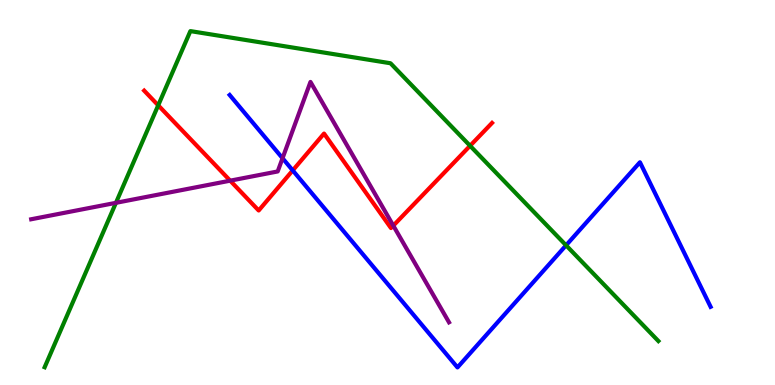[{'lines': ['blue', 'red'], 'intersections': [{'x': 3.78, 'y': 5.57}]}, {'lines': ['green', 'red'], 'intersections': [{'x': 2.04, 'y': 7.26}, {'x': 6.07, 'y': 6.21}]}, {'lines': ['purple', 'red'], 'intersections': [{'x': 2.97, 'y': 5.31}, {'x': 5.07, 'y': 4.14}]}, {'lines': ['blue', 'green'], 'intersections': [{'x': 7.3, 'y': 3.63}]}, {'lines': ['blue', 'purple'], 'intersections': [{'x': 3.65, 'y': 5.89}]}, {'lines': ['green', 'purple'], 'intersections': [{'x': 1.5, 'y': 4.73}]}]